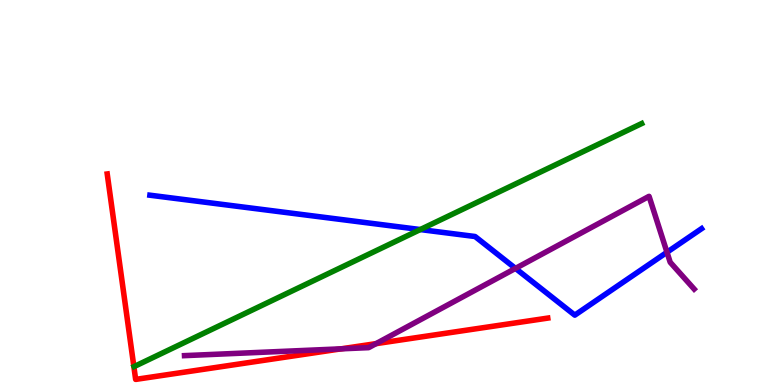[{'lines': ['blue', 'red'], 'intersections': []}, {'lines': ['green', 'red'], 'intersections': []}, {'lines': ['purple', 'red'], 'intersections': [{'x': 4.4, 'y': 0.939}, {'x': 4.85, 'y': 1.07}]}, {'lines': ['blue', 'green'], 'intersections': [{'x': 5.42, 'y': 4.04}]}, {'lines': ['blue', 'purple'], 'intersections': [{'x': 6.65, 'y': 3.03}, {'x': 8.61, 'y': 3.45}]}, {'lines': ['green', 'purple'], 'intersections': []}]